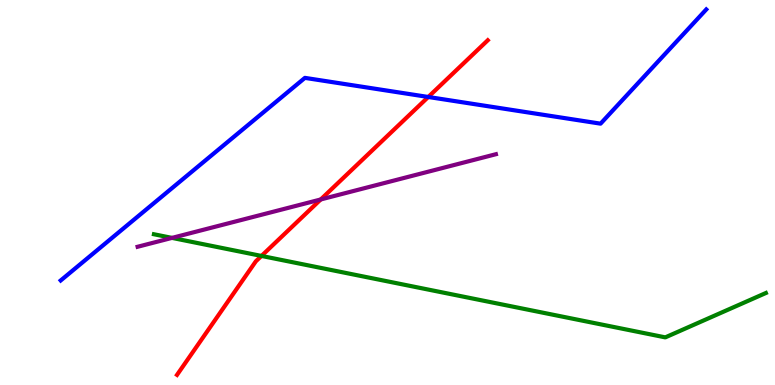[{'lines': ['blue', 'red'], 'intersections': [{'x': 5.53, 'y': 7.48}]}, {'lines': ['green', 'red'], 'intersections': [{'x': 3.37, 'y': 3.35}]}, {'lines': ['purple', 'red'], 'intersections': [{'x': 4.14, 'y': 4.82}]}, {'lines': ['blue', 'green'], 'intersections': []}, {'lines': ['blue', 'purple'], 'intersections': []}, {'lines': ['green', 'purple'], 'intersections': [{'x': 2.22, 'y': 3.82}]}]